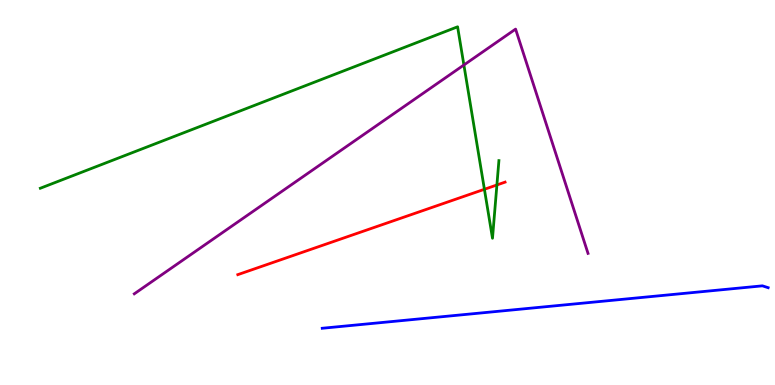[{'lines': ['blue', 'red'], 'intersections': []}, {'lines': ['green', 'red'], 'intersections': [{'x': 6.25, 'y': 5.08}, {'x': 6.41, 'y': 5.2}]}, {'lines': ['purple', 'red'], 'intersections': []}, {'lines': ['blue', 'green'], 'intersections': []}, {'lines': ['blue', 'purple'], 'intersections': []}, {'lines': ['green', 'purple'], 'intersections': [{'x': 5.99, 'y': 8.31}]}]